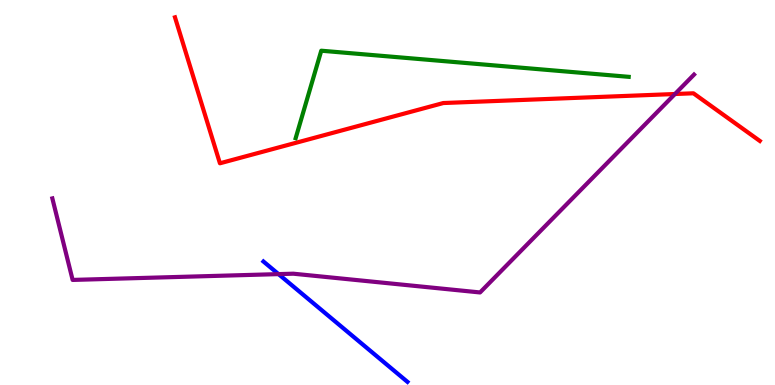[{'lines': ['blue', 'red'], 'intersections': []}, {'lines': ['green', 'red'], 'intersections': []}, {'lines': ['purple', 'red'], 'intersections': [{'x': 8.71, 'y': 7.56}]}, {'lines': ['blue', 'green'], 'intersections': []}, {'lines': ['blue', 'purple'], 'intersections': [{'x': 3.59, 'y': 2.88}]}, {'lines': ['green', 'purple'], 'intersections': []}]